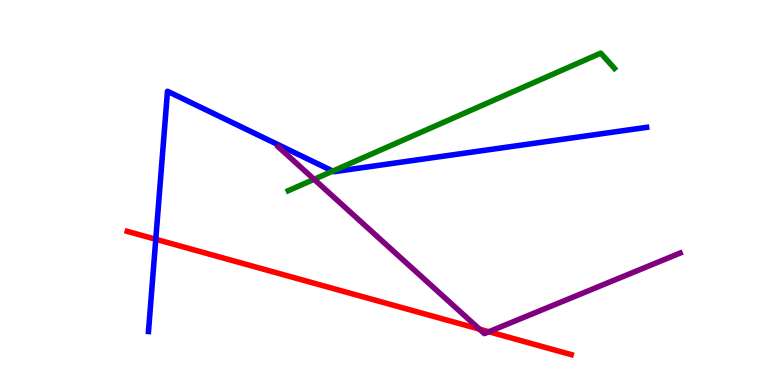[{'lines': ['blue', 'red'], 'intersections': [{'x': 2.01, 'y': 3.79}]}, {'lines': ['green', 'red'], 'intersections': []}, {'lines': ['purple', 'red'], 'intersections': [{'x': 6.19, 'y': 1.45}, {'x': 6.31, 'y': 1.38}]}, {'lines': ['blue', 'green'], 'intersections': [{'x': 4.29, 'y': 5.56}]}, {'lines': ['blue', 'purple'], 'intersections': []}, {'lines': ['green', 'purple'], 'intersections': [{'x': 4.05, 'y': 5.34}]}]